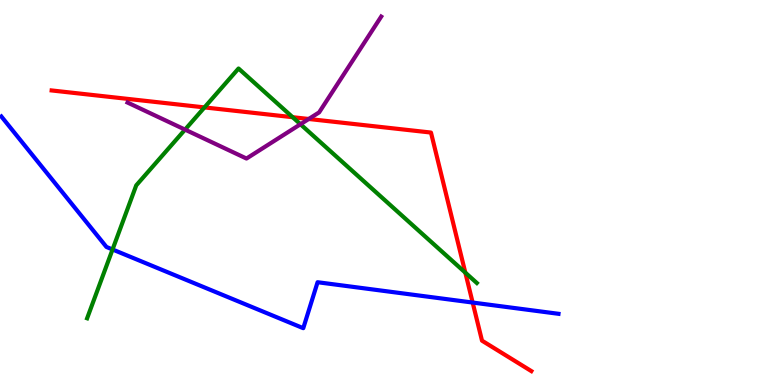[{'lines': ['blue', 'red'], 'intersections': [{'x': 6.1, 'y': 2.14}]}, {'lines': ['green', 'red'], 'intersections': [{'x': 2.64, 'y': 7.21}, {'x': 3.78, 'y': 6.96}, {'x': 6.0, 'y': 2.92}]}, {'lines': ['purple', 'red'], 'intersections': [{'x': 3.98, 'y': 6.91}]}, {'lines': ['blue', 'green'], 'intersections': [{'x': 1.45, 'y': 3.52}]}, {'lines': ['blue', 'purple'], 'intersections': []}, {'lines': ['green', 'purple'], 'intersections': [{'x': 2.39, 'y': 6.63}, {'x': 3.88, 'y': 6.77}]}]